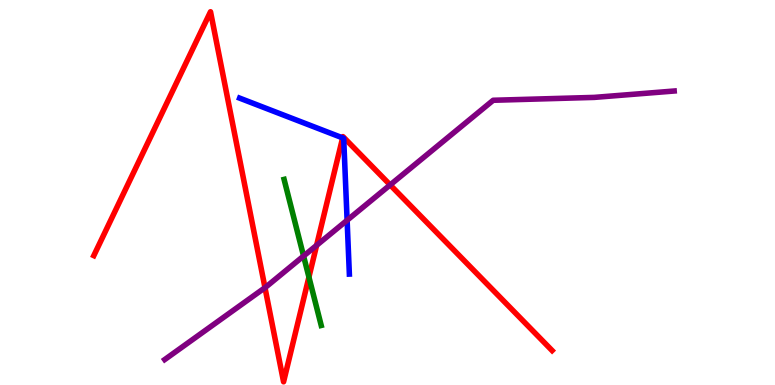[{'lines': ['blue', 'red'], 'intersections': [{'x': 4.42, 'y': 6.42}]}, {'lines': ['green', 'red'], 'intersections': [{'x': 3.99, 'y': 2.8}]}, {'lines': ['purple', 'red'], 'intersections': [{'x': 3.42, 'y': 2.53}, {'x': 4.09, 'y': 3.63}, {'x': 5.03, 'y': 5.2}]}, {'lines': ['blue', 'green'], 'intersections': []}, {'lines': ['blue', 'purple'], 'intersections': [{'x': 4.48, 'y': 4.28}]}, {'lines': ['green', 'purple'], 'intersections': [{'x': 3.92, 'y': 3.35}]}]